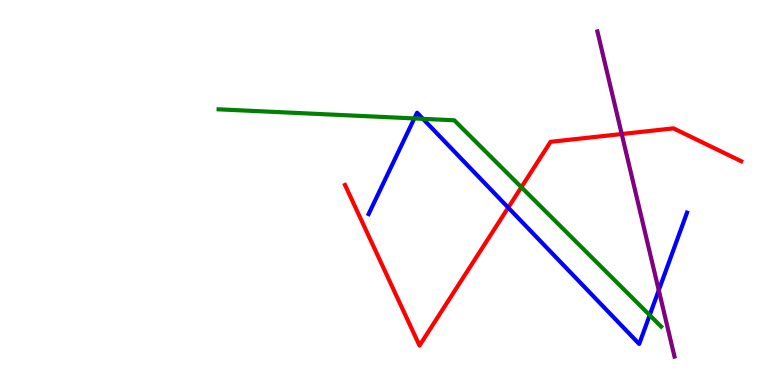[{'lines': ['blue', 'red'], 'intersections': [{'x': 6.56, 'y': 4.61}]}, {'lines': ['green', 'red'], 'intersections': [{'x': 6.73, 'y': 5.14}]}, {'lines': ['purple', 'red'], 'intersections': [{'x': 8.02, 'y': 6.52}]}, {'lines': ['blue', 'green'], 'intersections': [{'x': 5.35, 'y': 6.92}, {'x': 5.46, 'y': 6.91}, {'x': 8.38, 'y': 1.81}]}, {'lines': ['blue', 'purple'], 'intersections': [{'x': 8.5, 'y': 2.46}]}, {'lines': ['green', 'purple'], 'intersections': []}]